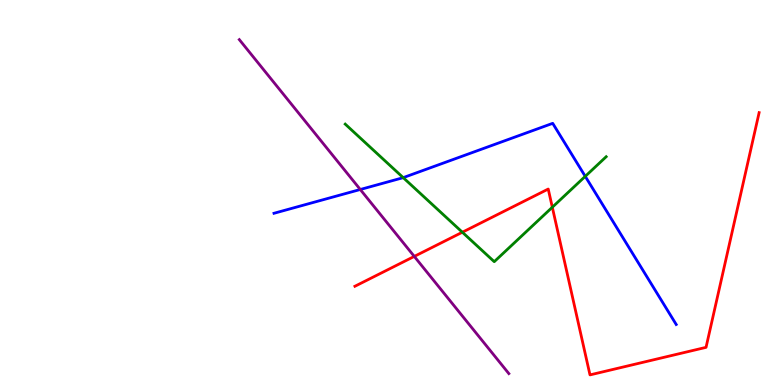[{'lines': ['blue', 'red'], 'intersections': []}, {'lines': ['green', 'red'], 'intersections': [{'x': 5.97, 'y': 3.97}, {'x': 7.13, 'y': 4.62}]}, {'lines': ['purple', 'red'], 'intersections': [{'x': 5.35, 'y': 3.34}]}, {'lines': ['blue', 'green'], 'intersections': [{'x': 5.2, 'y': 5.39}, {'x': 7.55, 'y': 5.42}]}, {'lines': ['blue', 'purple'], 'intersections': [{'x': 4.65, 'y': 5.08}]}, {'lines': ['green', 'purple'], 'intersections': []}]